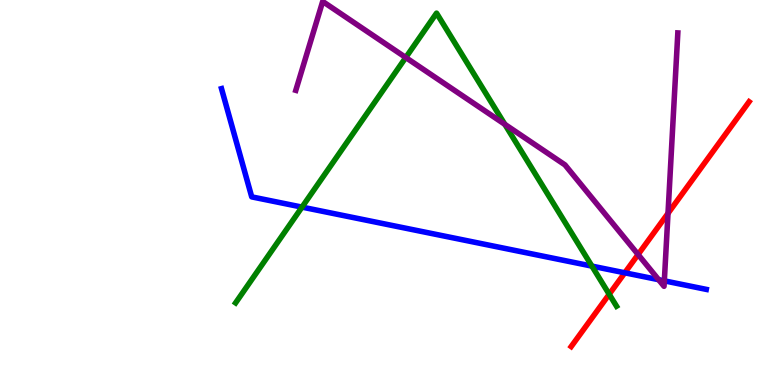[{'lines': ['blue', 'red'], 'intersections': [{'x': 8.06, 'y': 2.91}]}, {'lines': ['green', 'red'], 'intersections': [{'x': 7.86, 'y': 2.36}]}, {'lines': ['purple', 'red'], 'intersections': [{'x': 8.23, 'y': 3.39}, {'x': 8.62, 'y': 4.46}]}, {'lines': ['blue', 'green'], 'intersections': [{'x': 3.9, 'y': 4.62}, {'x': 7.64, 'y': 3.09}]}, {'lines': ['blue', 'purple'], 'intersections': [{'x': 8.5, 'y': 2.74}, {'x': 8.57, 'y': 2.71}]}, {'lines': ['green', 'purple'], 'intersections': [{'x': 5.24, 'y': 8.51}, {'x': 6.51, 'y': 6.77}]}]